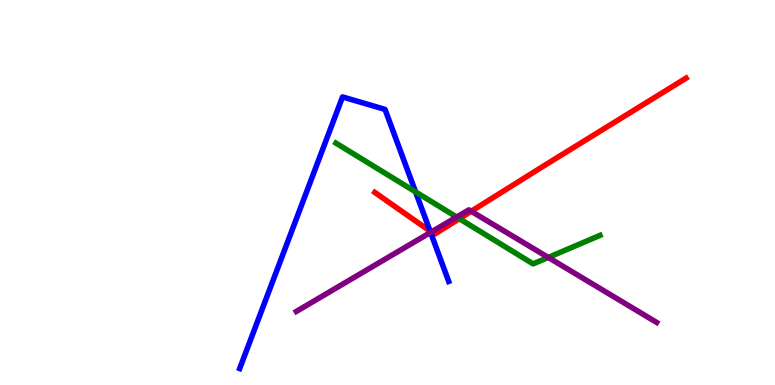[{'lines': ['blue', 'red'], 'intersections': [{'x': 5.55, 'y': 4.0}]}, {'lines': ['green', 'red'], 'intersections': [{'x': 5.93, 'y': 4.32}]}, {'lines': ['purple', 'red'], 'intersections': [{'x': 5.56, 'y': 3.97}, {'x': 6.08, 'y': 4.51}]}, {'lines': ['blue', 'green'], 'intersections': [{'x': 5.36, 'y': 5.02}]}, {'lines': ['blue', 'purple'], 'intersections': [{'x': 5.56, 'y': 3.96}]}, {'lines': ['green', 'purple'], 'intersections': [{'x': 5.89, 'y': 4.36}, {'x': 7.07, 'y': 3.31}]}]